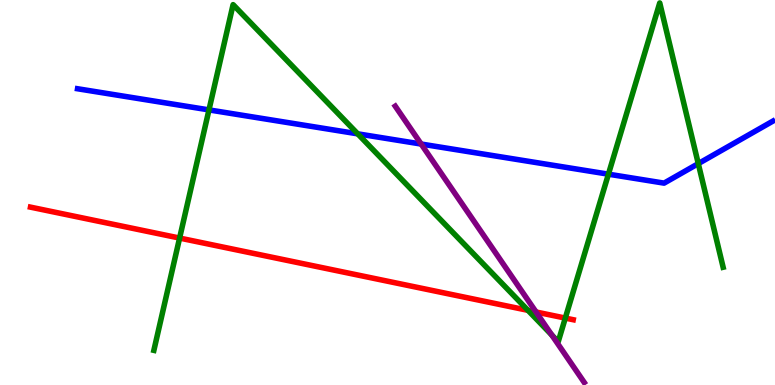[{'lines': ['blue', 'red'], 'intersections': []}, {'lines': ['green', 'red'], 'intersections': [{'x': 2.32, 'y': 3.82}, {'x': 6.81, 'y': 1.94}, {'x': 7.29, 'y': 1.74}]}, {'lines': ['purple', 'red'], 'intersections': [{'x': 6.92, 'y': 1.9}]}, {'lines': ['blue', 'green'], 'intersections': [{'x': 2.7, 'y': 7.15}, {'x': 4.62, 'y': 6.52}, {'x': 7.85, 'y': 5.48}, {'x': 9.01, 'y': 5.75}]}, {'lines': ['blue', 'purple'], 'intersections': [{'x': 5.43, 'y': 6.26}]}, {'lines': ['green', 'purple'], 'intersections': [{'x': 7.12, 'y': 1.3}]}]